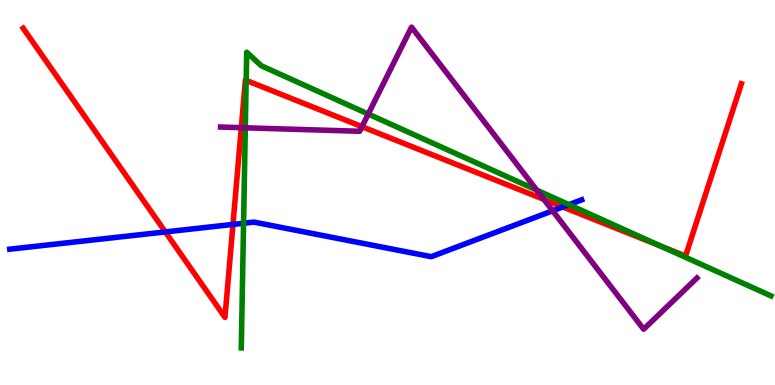[{'lines': ['blue', 'red'], 'intersections': [{'x': 2.13, 'y': 3.98}, {'x': 3.01, 'y': 4.17}, {'x': 7.26, 'y': 4.62}]}, {'lines': ['green', 'red'], 'intersections': [{'x': 3.18, 'y': 7.91}, {'x': 8.53, 'y': 3.61}]}, {'lines': ['purple', 'red'], 'intersections': [{'x': 3.11, 'y': 6.68}, {'x': 4.67, 'y': 6.71}, {'x': 7.02, 'y': 4.82}]}, {'lines': ['blue', 'green'], 'intersections': [{'x': 3.14, 'y': 4.2}, {'x': 7.34, 'y': 4.68}]}, {'lines': ['blue', 'purple'], 'intersections': [{'x': 7.13, 'y': 4.52}]}, {'lines': ['green', 'purple'], 'intersections': [{'x': 3.17, 'y': 6.68}, {'x': 4.75, 'y': 7.04}, {'x': 6.93, 'y': 5.06}]}]